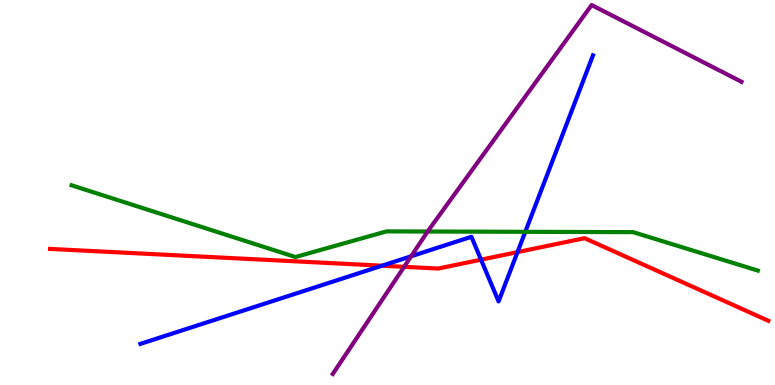[{'lines': ['blue', 'red'], 'intersections': [{'x': 4.93, 'y': 3.1}, {'x': 6.21, 'y': 3.26}, {'x': 6.68, 'y': 3.45}]}, {'lines': ['green', 'red'], 'intersections': []}, {'lines': ['purple', 'red'], 'intersections': [{'x': 5.21, 'y': 3.07}]}, {'lines': ['blue', 'green'], 'intersections': [{'x': 6.78, 'y': 3.98}]}, {'lines': ['blue', 'purple'], 'intersections': [{'x': 5.31, 'y': 3.34}]}, {'lines': ['green', 'purple'], 'intersections': [{'x': 5.52, 'y': 3.99}]}]